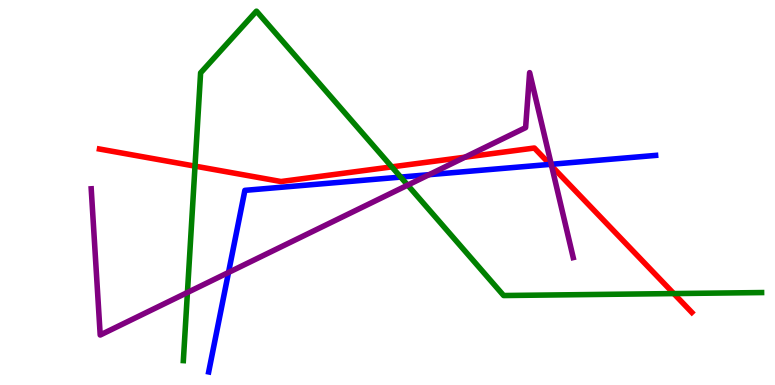[{'lines': ['blue', 'red'], 'intersections': [{'x': 7.1, 'y': 5.73}]}, {'lines': ['green', 'red'], 'intersections': [{'x': 2.52, 'y': 5.69}, {'x': 5.06, 'y': 5.67}, {'x': 8.69, 'y': 2.37}]}, {'lines': ['purple', 'red'], 'intersections': [{'x': 6.0, 'y': 5.92}, {'x': 7.12, 'y': 5.69}]}, {'lines': ['blue', 'green'], 'intersections': [{'x': 5.17, 'y': 5.4}]}, {'lines': ['blue', 'purple'], 'intersections': [{'x': 2.95, 'y': 2.92}, {'x': 5.54, 'y': 5.46}, {'x': 7.11, 'y': 5.73}]}, {'lines': ['green', 'purple'], 'intersections': [{'x': 2.42, 'y': 2.4}, {'x': 5.26, 'y': 5.19}]}]